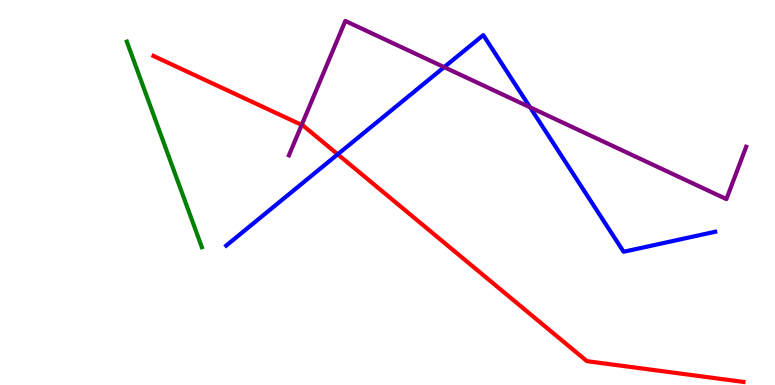[{'lines': ['blue', 'red'], 'intersections': [{'x': 4.36, 'y': 5.99}]}, {'lines': ['green', 'red'], 'intersections': []}, {'lines': ['purple', 'red'], 'intersections': [{'x': 3.89, 'y': 6.76}]}, {'lines': ['blue', 'green'], 'intersections': []}, {'lines': ['blue', 'purple'], 'intersections': [{'x': 5.73, 'y': 8.26}, {'x': 6.84, 'y': 7.21}]}, {'lines': ['green', 'purple'], 'intersections': []}]